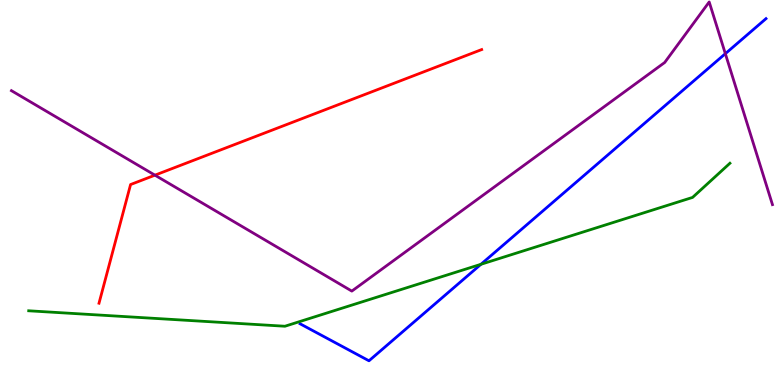[{'lines': ['blue', 'red'], 'intersections': []}, {'lines': ['green', 'red'], 'intersections': []}, {'lines': ['purple', 'red'], 'intersections': [{'x': 2.0, 'y': 5.45}]}, {'lines': ['blue', 'green'], 'intersections': [{'x': 6.21, 'y': 3.14}]}, {'lines': ['blue', 'purple'], 'intersections': [{'x': 9.36, 'y': 8.61}]}, {'lines': ['green', 'purple'], 'intersections': []}]